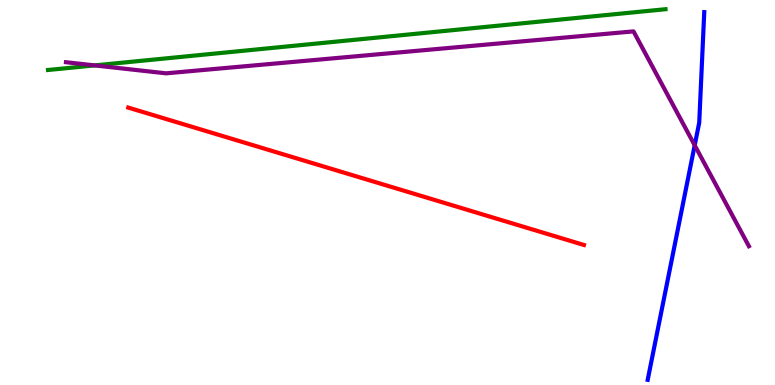[{'lines': ['blue', 'red'], 'intersections': []}, {'lines': ['green', 'red'], 'intersections': []}, {'lines': ['purple', 'red'], 'intersections': []}, {'lines': ['blue', 'green'], 'intersections': []}, {'lines': ['blue', 'purple'], 'intersections': [{'x': 8.96, 'y': 6.23}]}, {'lines': ['green', 'purple'], 'intersections': [{'x': 1.22, 'y': 8.3}]}]